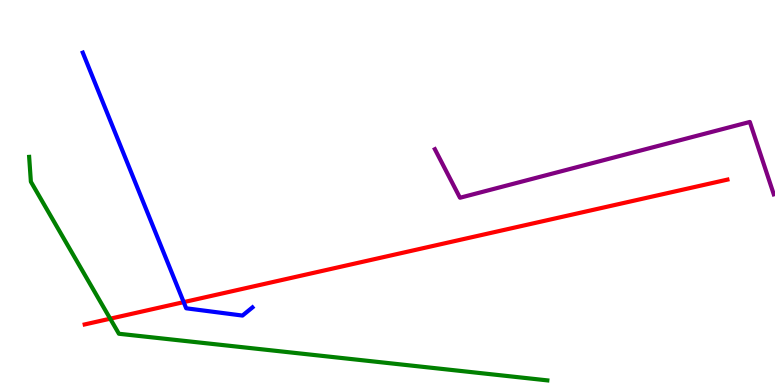[{'lines': ['blue', 'red'], 'intersections': [{'x': 2.37, 'y': 2.15}]}, {'lines': ['green', 'red'], 'intersections': [{'x': 1.42, 'y': 1.72}]}, {'lines': ['purple', 'red'], 'intersections': []}, {'lines': ['blue', 'green'], 'intersections': []}, {'lines': ['blue', 'purple'], 'intersections': []}, {'lines': ['green', 'purple'], 'intersections': []}]